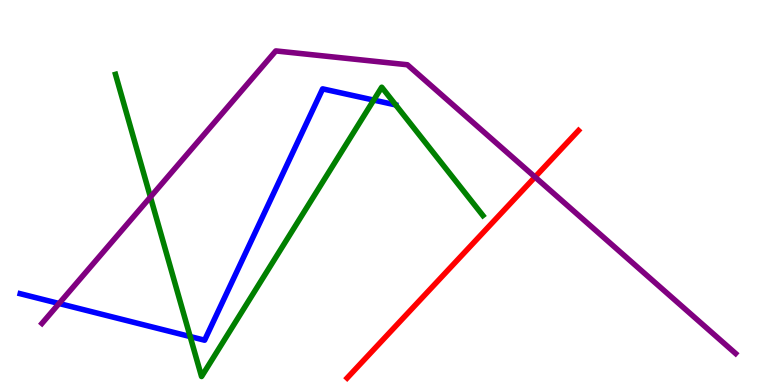[{'lines': ['blue', 'red'], 'intersections': []}, {'lines': ['green', 'red'], 'intersections': []}, {'lines': ['purple', 'red'], 'intersections': [{'x': 6.9, 'y': 5.4}]}, {'lines': ['blue', 'green'], 'intersections': [{'x': 2.45, 'y': 1.26}, {'x': 4.82, 'y': 7.4}]}, {'lines': ['blue', 'purple'], 'intersections': [{'x': 0.762, 'y': 2.12}]}, {'lines': ['green', 'purple'], 'intersections': [{'x': 1.94, 'y': 4.88}]}]